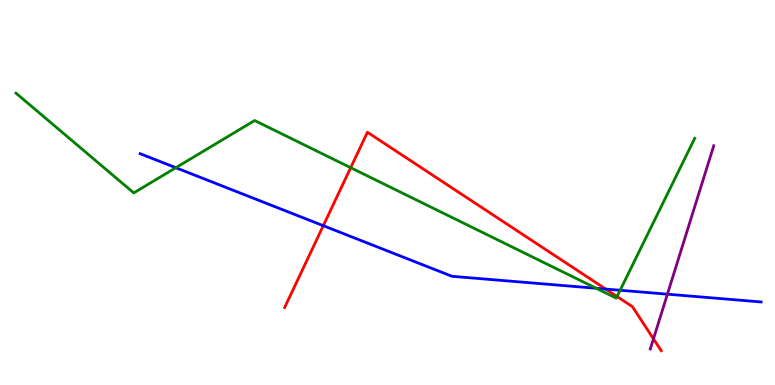[{'lines': ['blue', 'red'], 'intersections': [{'x': 4.17, 'y': 4.14}, {'x': 7.82, 'y': 2.49}]}, {'lines': ['green', 'red'], 'intersections': [{'x': 4.53, 'y': 5.64}, {'x': 7.96, 'y': 2.3}]}, {'lines': ['purple', 'red'], 'intersections': [{'x': 8.43, 'y': 1.2}]}, {'lines': ['blue', 'green'], 'intersections': [{'x': 2.27, 'y': 5.64}, {'x': 7.69, 'y': 2.51}, {'x': 8.0, 'y': 2.46}]}, {'lines': ['blue', 'purple'], 'intersections': [{'x': 8.61, 'y': 2.36}]}, {'lines': ['green', 'purple'], 'intersections': []}]